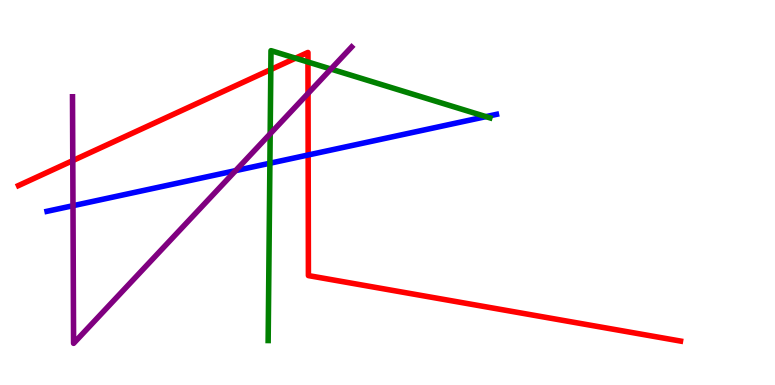[{'lines': ['blue', 'red'], 'intersections': [{'x': 3.98, 'y': 5.97}]}, {'lines': ['green', 'red'], 'intersections': [{'x': 3.49, 'y': 8.19}, {'x': 3.81, 'y': 8.49}, {'x': 3.97, 'y': 8.39}]}, {'lines': ['purple', 'red'], 'intersections': [{'x': 0.939, 'y': 5.83}, {'x': 3.97, 'y': 7.57}]}, {'lines': ['blue', 'green'], 'intersections': [{'x': 3.48, 'y': 5.76}, {'x': 6.27, 'y': 6.97}]}, {'lines': ['blue', 'purple'], 'intersections': [{'x': 0.942, 'y': 4.66}, {'x': 3.04, 'y': 5.57}]}, {'lines': ['green', 'purple'], 'intersections': [{'x': 3.49, 'y': 6.52}, {'x': 4.27, 'y': 8.21}]}]